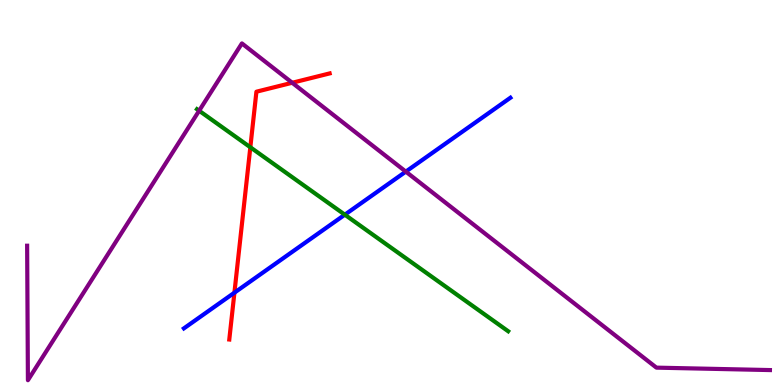[{'lines': ['blue', 'red'], 'intersections': [{'x': 3.02, 'y': 2.4}]}, {'lines': ['green', 'red'], 'intersections': [{'x': 3.23, 'y': 6.17}]}, {'lines': ['purple', 'red'], 'intersections': [{'x': 3.77, 'y': 7.85}]}, {'lines': ['blue', 'green'], 'intersections': [{'x': 4.45, 'y': 4.42}]}, {'lines': ['blue', 'purple'], 'intersections': [{'x': 5.24, 'y': 5.54}]}, {'lines': ['green', 'purple'], 'intersections': [{'x': 2.57, 'y': 7.12}]}]